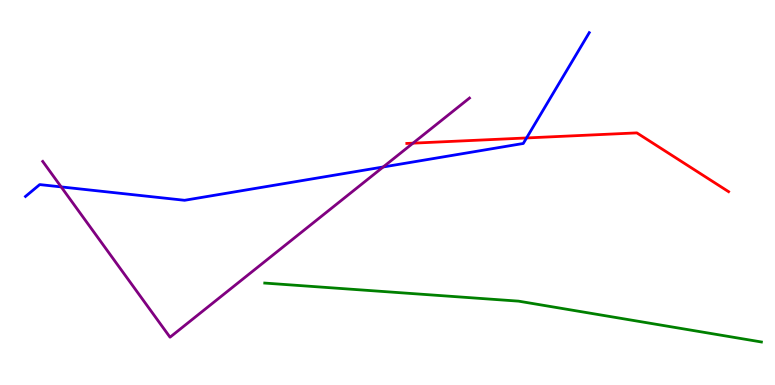[{'lines': ['blue', 'red'], 'intersections': [{'x': 6.79, 'y': 6.42}]}, {'lines': ['green', 'red'], 'intersections': []}, {'lines': ['purple', 'red'], 'intersections': [{'x': 5.33, 'y': 6.28}]}, {'lines': ['blue', 'green'], 'intersections': []}, {'lines': ['blue', 'purple'], 'intersections': [{'x': 0.789, 'y': 5.15}, {'x': 4.94, 'y': 5.66}]}, {'lines': ['green', 'purple'], 'intersections': []}]